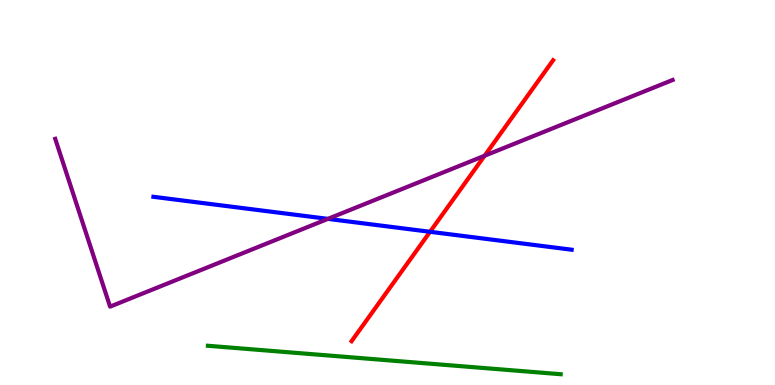[{'lines': ['blue', 'red'], 'intersections': [{'x': 5.55, 'y': 3.98}]}, {'lines': ['green', 'red'], 'intersections': []}, {'lines': ['purple', 'red'], 'intersections': [{'x': 6.25, 'y': 5.95}]}, {'lines': ['blue', 'green'], 'intersections': []}, {'lines': ['blue', 'purple'], 'intersections': [{'x': 4.23, 'y': 4.31}]}, {'lines': ['green', 'purple'], 'intersections': []}]